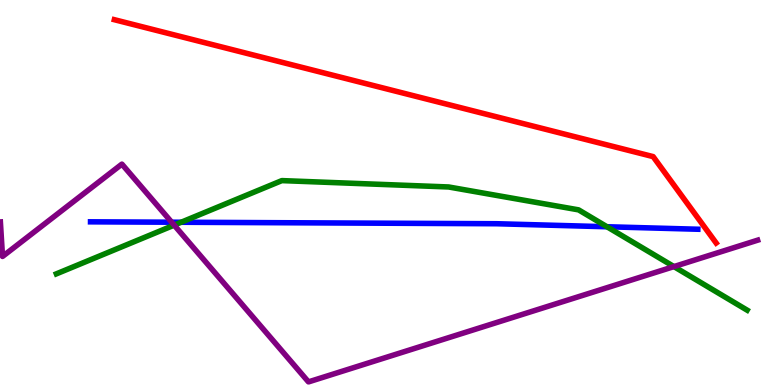[{'lines': ['blue', 'red'], 'intersections': []}, {'lines': ['green', 'red'], 'intersections': []}, {'lines': ['purple', 'red'], 'intersections': []}, {'lines': ['blue', 'green'], 'intersections': [{'x': 2.34, 'y': 4.23}, {'x': 7.83, 'y': 4.11}]}, {'lines': ['blue', 'purple'], 'intersections': [{'x': 2.21, 'y': 4.23}]}, {'lines': ['green', 'purple'], 'intersections': [{'x': 2.25, 'y': 4.15}, {'x': 8.7, 'y': 3.08}]}]